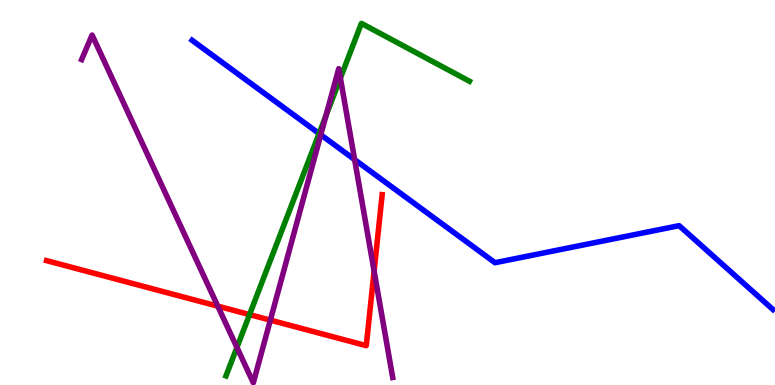[{'lines': ['blue', 'red'], 'intersections': []}, {'lines': ['green', 'red'], 'intersections': [{'x': 3.22, 'y': 1.83}]}, {'lines': ['purple', 'red'], 'intersections': [{'x': 2.81, 'y': 2.05}, {'x': 3.49, 'y': 1.68}, {'x': 4.83, 'y': 2.96}]}, {'lines': ['blue', 'green'], 'intersections': [{'x': 4.12, 'y': 6.53}]}, {'lines': ['blue', 'purple'], 'intersections': [{'x': 4.14, 'y': 6.5}, {'x': 4.58, 'y': 5.85}]}, {'lines': ['green', 'purple'], 'intersections': [{'x': 3.06, 'y': 0.976}, {'x': 4.21, 'y': 7.0}, {'x': 4.39, 'y': 7.97}]}]